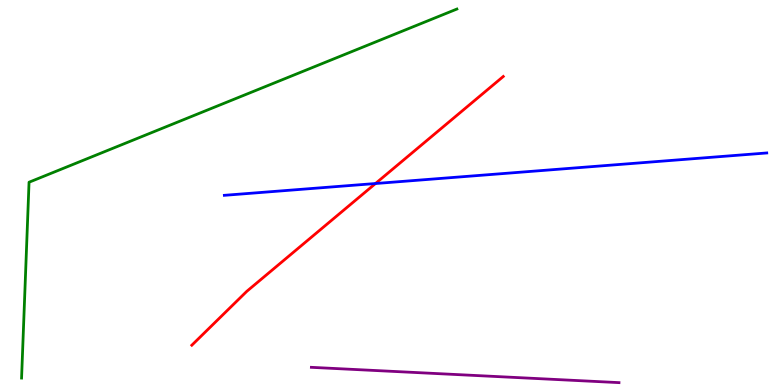[{'lines': ['blue', 'red'], 'intersections': [{'x': 4.85, 'y': 5.23}]}, {'lines': ['green', 'red'], 'intersections': []}, {'lines': ['purple', 'red'], 'intersections': []}, {'lines': ['blue', 'green'], 'intersections': []}, {'lines': ['blue', 'purple'], 'intersections': []}, {'lines': ['green', 'purple'], 'intersections': []}]